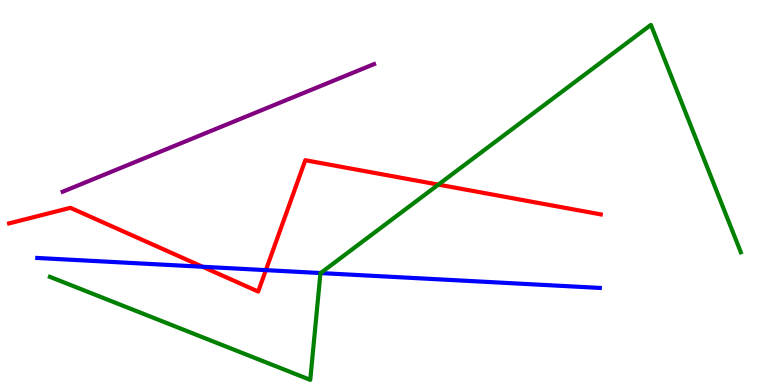[{'lines': ['blue', 'red'], 'intersections': [{'x': 2.61, 'y': 3.07}, {'x': 3.43, 'y': 2.98}]}, {'lines': ['green', 'red'], 'intersections': [{'x': 5.66, 'y': 5.2}]}, {'lines': ['purple', 'red'], 'intersections': []}, {'lines': ['blue', 'green'], 'intersections': [{'x': 4.14, 'y': 2.91}]}, {'lines': ['blue', 'purple'], 'intersections': []}, {'lines': ['green', 'purple'], 'intersections': []}]